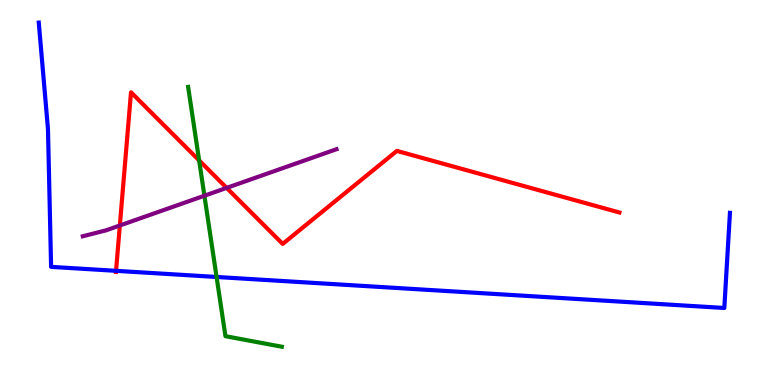[{'lines': ['blue', 'red'], 'intersections': [{'x': 1.5, 'y': 2.97}]}, {'lines': ['green', 'red'], 'intersections': [{'x': 2.57, 'y': 5.83}]}, {'lines': ['purple', 'red'], 'intersections': [{'x': 1.55, 'y': 4.14}, {'x': 2.92, 'y': 5.12}]}, {'lines': ['blue', 'green'], 'intersections': [{'x': 2.79, 'y': 2.81}]}, {'lines': ['blue', 'purple'], 'intersections': []}, {'lines': ['green', 'purple'], 'intersections': [{'x': 2.64, 'y': 4.92}]}]